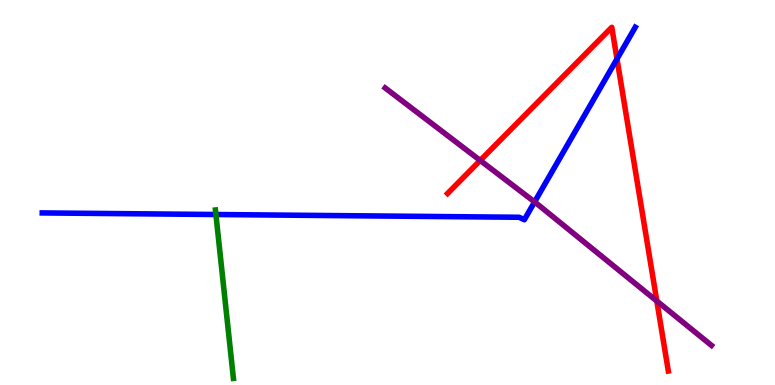[{'lines': ['blue', 'red'], 'intersections': [{'x': 7.96, 'y': 8.47}]}, {'lines': ['green', 'red'], 'intersections': []}, {'lines': ['purple', 'red'], 'intersections': [{'x': 6.2, 'y': 5.83}, {'x': 8.48, 'y': 2.18}]}, {'lines': ['blue', 'green'], 'intersections': [{'x': 2.79, 'y': 4.43}]}, {'lines': ['blue', 'purple'], 'intersections': [{'x': 6.9, 'y': 4.76}]}, {'lines': ['green', 'purple'], 'intersections': []}]